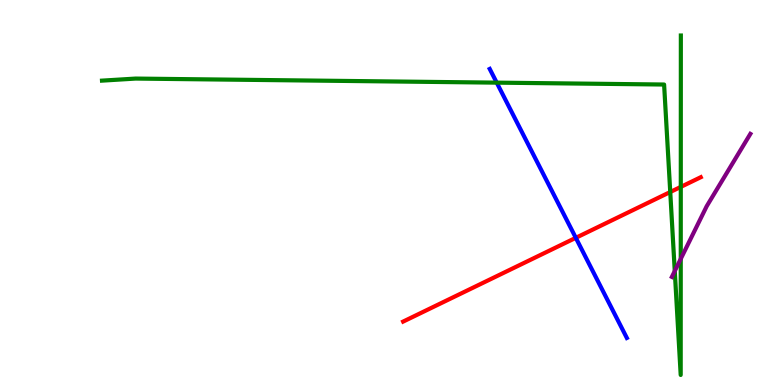[{'lines': ['blue', 'red'], 'intersections': [{'x': 7.43, 'y': 3.82}]}, {'lines': ['green', 'red'], 'intersections': [{'x': 8.65, 'y': 5.01}, {'x': 8.78, 'y': 5.15}]}, {'lines': ['purple', 'red'], 'intersections': []}, {'lines': ['blue', 'green'], 'intersections': [{'x': 6.41, 'y': 7.85}]}, {'lines': ['blue', 'purple'], 'intersections': []}, {'lines': ['green', 'purple'], 'intersections': [{'x': 8.71, 'y': 2.96}, {'x': 8.78, 'y': 3.28}]}]